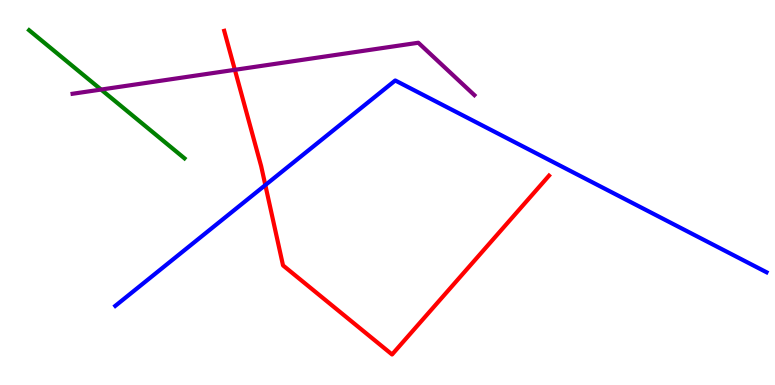[{'lines': ['blue', 'red'], 'intersections': [{'x': 3.42, 'y': 5.19}]}, {'lines': ['green', 'red'], 'intersections': []}, {'lines': ['purple', 'red'], 'intersections': [{'x': 3.03, 'y': 8.19}]}, {'lines': ['blue', 'green'], 'intersections': []}, {'lines': ['blue', 'purple'], 'intersections': []}, {'lines': ['green', 'purple'], 'intersections': [{'x': 1.3, 'y': 7.67}]}]